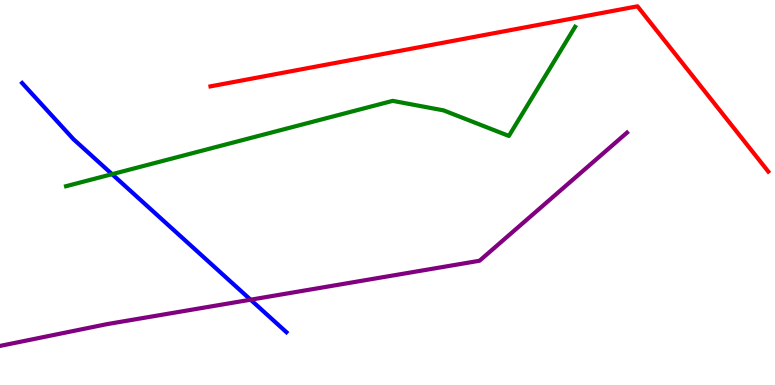[{'lines': ['blue', 'red'], 'intersections': []}, {'lines': ['green', 'red'], 'intersections': []}, {'lines': ['purple', 'red'], 'intersections': []}, {'lines': ['blue', 'green'], 'intersections': [{'x': 1.45, 'y': 5.48}]}, {'lines': ['blue', 'purple'], 'intersections': [{'x': 3.23, 'y': 2.22}]}, {'lines': ['green', 'purple'], 'intersections': []}]